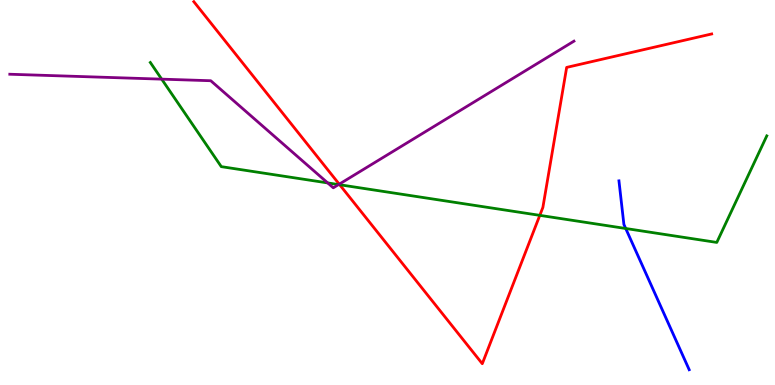[{'lines': ['blue', 'red'], 'intersections': []}, {'lines': ['green', 'red'], 'intersections': [{'x': 4.38, 'y': 5.2}, {'x': 6.97, 'y': 4.41}]}, {'lines': ['purple', 'red'], 'intersections': [{'x': 4.38, 'y': 5.22}]}, {'lines': ['blue', 'green'], 'intersections': [{'x': 8.07, 'y': 4.07}]}, {'lines': ['blue', 'purple'], 'intersections': []}, {'lines': ['green', 'purple'], 'intersections': [{'x': 2.09, 'y': 7.94}, {'x': 4.23, 'y': 5.25}, {'x': 4.37, 'y': 5.21}]}]